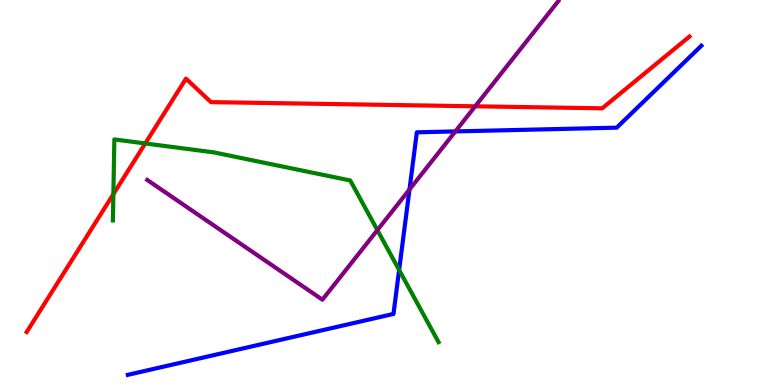[{'lines': ['blue', 'red'], 'intersections': []}, {'lines': ['green', 'red'], 'intersections': [{'x': 1.46, 'y': 4.96}, {'x': 1.87, 'y': 6.27}]}, {'lines': ['purple', 'red'], 'intersections': [{'x': 6.13, 'y': 7.24}]}, {'lines': ['blue', 'green'], 'intersections': [{'x': 5.15, 'y': 2.99}]}, {'lines': ['blue', 'purple'], 'intersections': [{'x': 5.28, 'y': 5.08}, {'x': 5.88, 'y': 6.59}]}, {'lines': ['green', 'purple'], 'intersections': [{'x': 4.87, 'y': 4.02}]}]